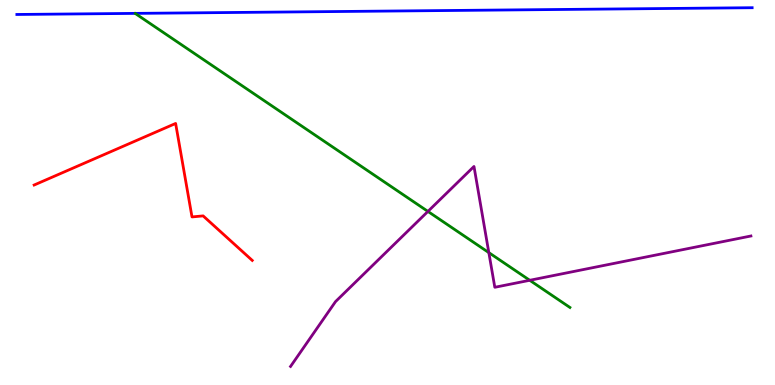[{'lines': ['blue', 'red'], 'intersections': []}, {'lines': ['green', 'red'], 'intersections': []}, {'lines': ['purple', 'red'], 'intersections': []}, {'lines': ['blue', 'green'], 'intersections': []}, {'lines': ['blue', 'purple'], 'intersections': []}, {'lines': ['green', 'purple'], 'intersections': [{'x': 5.52, 'y': 4.51}, {'x': 6.31, 'y': 3.44}, {'x': 6.84, 'y': 2.72}]}]